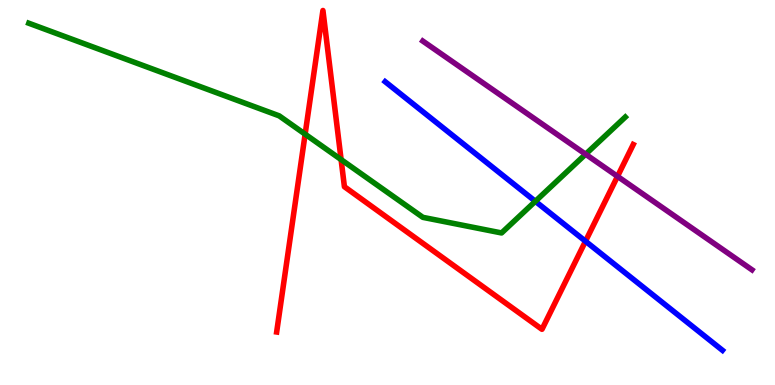[{'lines': ['blue', 'red'], 'intersections': [{'x': 7.55, 'y': 3.73}]}, {'lines': ['green', 'red'], 'intersections': [{'x': 3.94, 'y': 6.51}, {'x': 4.4, 'y': 5.85}]}, {'lines': ['purple', 'red'], 'intersections': [{'x': 7.97, 'y': 5.42}]}, {'lines': ['blue', 'green'], 'intersections': [{'x': 6.91, 'y': 4.77}]}, {'lines': ['blue', 'purple'], 'intersections': []}, {'lines': ['green', 'purple'], 'intersections': [{'x': 7.56, 'y': 5.99}]}]